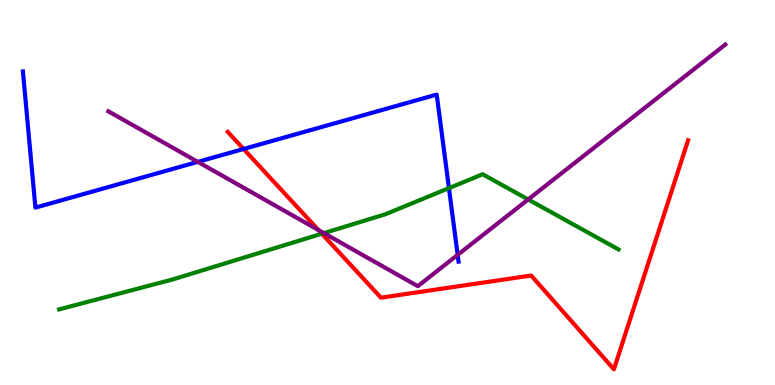[{'lines': ['blue', 'red'], 'intersections': [{'x': 3.14, 'y': 6.13}]}, {'lines': ['green', 'red'], 'intersections': [{'x': 4.15, 'y': 3.93}]}, {'lines': ['purple', 'red'], 'intersections': [{'x': 4.11, 'y': 4.03}]}, {'lines': ['blue', 'green'], 'intersections': [{'x': 5.79, 'y': 5.11}]}, {'lines': ['blue', 'purple'], 'intersections': [{'x': 2.55, 'y': 5.8}, {'x': 5.91, 'y': 3.38}]}, {'lines': ['green', 'purple'], 'intersections': [{'x': 4.18, 'y': 3.95}, {'x': 6.82, 'y': 4.82}]}]